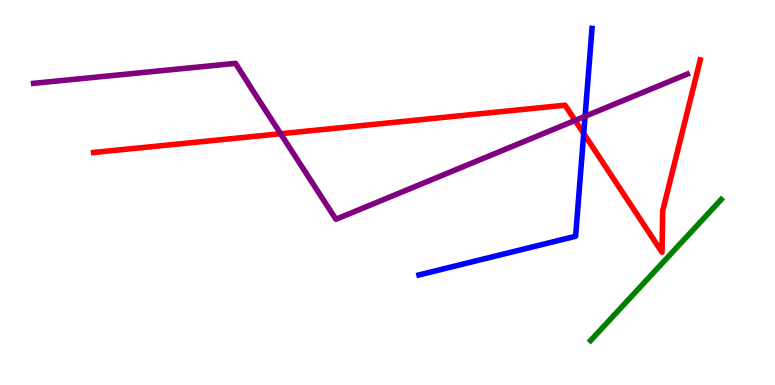[{'lines': ['blue', 'red'], 'intersections': [{'x': 7.53, 'y': 6.53}]}, {'lines': ['green', 'red'], 'intersections': []}, {'lines': ['purple', 'red'], 'intersections': [{'x': 3.62, 'y': 6.53}, {'x': 7.42, 'y': 6.87}]}, {'lines': ['blue', 'green'], 'intersections': []}, {'lines': ['blue', 'purple'], 'intersections': [{'x': 7.55, 'y': 6.98}]}, {'lines': ['green', 'purple'], 'intersections': []}]